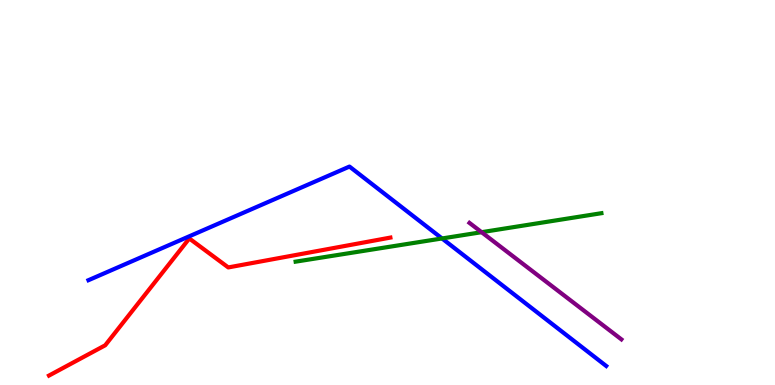[{'lines': ['blue', 'red'], 'intersections': []}, {'lines': ['green', 'red'], 'intersections': []}, {'lines': ['purple', 'red'], 'intersections': []}, {'lines': ['blue', 'green'], 'intersections': [{'x': 5.7, 'y': 3.81}]}, {'lines': ['blue', 'purple'], 'intersections': []}, {'lines': ['green', 'purple'], 'intersections': [{'x': 6.21, 'y': 3.97}]}]